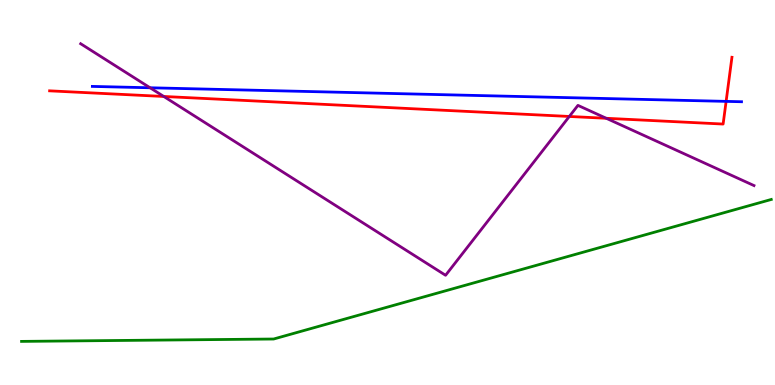[{'lines': ['blue', 'red'], 'intersections': [{'x': 9.37, 'y': 7.37}]}, {'lines': ['green', 'red'], 'intersections': []}, {'lines': ['purple', 'red'], 'intersections': [{'x': 2.11, 'y': 7.49}, {'x': 7.35, 'y': 6.97}, {'x': 7.82, 'y': 6.93}]}, {'lines': ['blue', 'green'], 'intersections': []}, {'lines': ['blue', 'purple'], 'intersections': [{'x': 1.94, 'y': 7.72}]}, {'lines': ['green', 'purple'], 'intersections': []}]